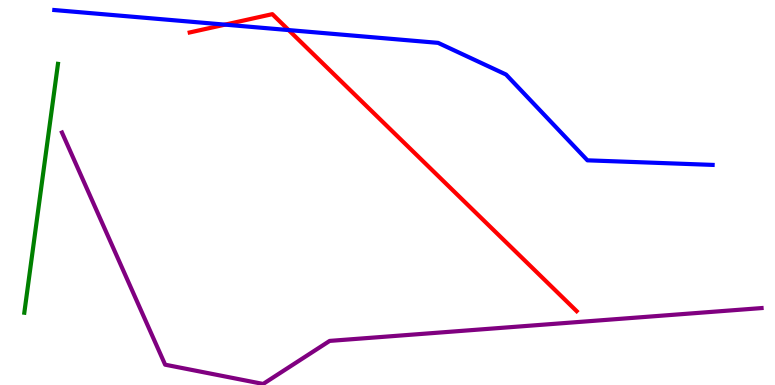[{'lines': ['blue', 'red'], 'intersections': [{'x': 2.9, 'y': 9.36}, {'x': 3.72, 'y': 9.22}]}, {'lines': ['green', 'red'], 'intersections': []}, {'lines': ['purple', 'red'], 'intersections': []}, {'lines': ['blue', 'green'], 'intersections': []}, {'lines': ['blue', 'purple'], 'intersections': []}, {'lines': ['green', 'purple'], 'intersections': []}]